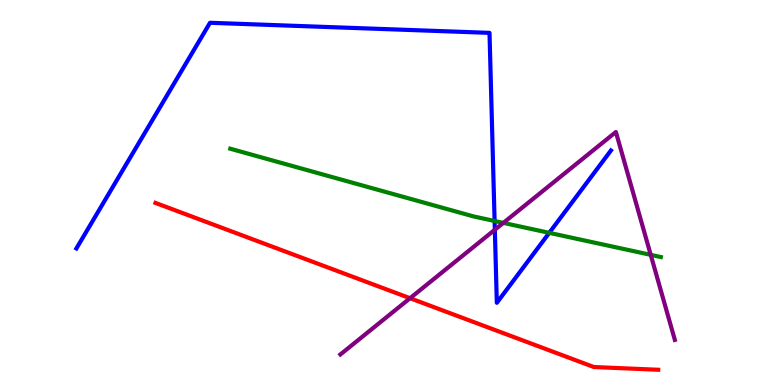[{'lines': ['blue', 'red'], 'intersections': []}, {'lines': ['green', 'red'], 'intersections': []}, {'lines': ['purple', 'red'], 'intersections': [{'x': 5.29, 'y': 2.25}]}, {'lines': ['blue', 'green'], 'intersections': [{'x': 6.38, 'y': 4.26}, {'x': 7.09, 'y': 3.95}]}, {'lines': ['blue', 'purple'], 'intersections': [{'x': 6.39, 'y': 4.03}]}, {'lines': ['green', 'purple'], 'intersections': [{'x': 6.49, 'y': 4.21}, {'x': 8.4, 'y': 3.38}]}]